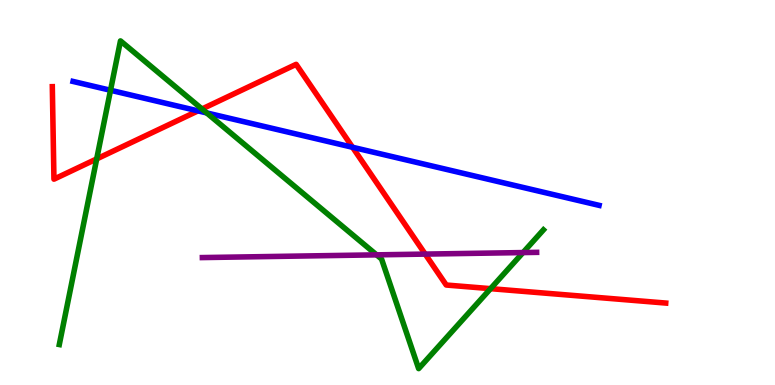[{'lines': ['blue', 'red'], 'intersections': [{'x': 2.55, 'y': 7.12}, {'x': 4.55, 'y': 6.17}]}, {'lines': ['green', 'red'], 'intersections': [{'x': 1.25, 'y': 5.87}, {'x': 2.61, 'y': 7.17}, {'x': 6.33, 'y': 2.5}]}, {'lines': ['purple', 'red'], 'intersections': [{'x': 5.49, 'y': 3.4}]}, {'lines': ['blue', 'green'], 'intersections': [{'x': 1.43, 'y': 7.66}, {'x': 2.67, 'y': 7.07}]}, {'lines': ['blue', 'purple'], 'intersections': []}, {'lines': ['green', 'purple'], 'intersections': [{'x': 4.86, 'y': 3.38}, {'x': 6.75, 'y': 3.44}]}]